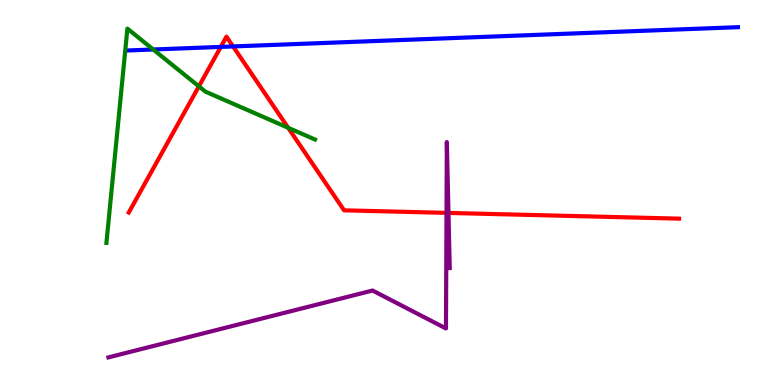[{'lines': ['blue', 'red'], 'intersections': [{'x': 2.85, 'y': 8.78}, {'x': 3.01, 'y': 8.79}]}, {'lines': ['green', 'red'], 'intersections': [{'x': 2.57, 'y': 7.76}, {'x': 3.72, 'y': 6.68}]}, {'lines': ['purple', 'red'], 'intersections': [{'x': 5.76, 'y': 4.47}, {'x': 5.79, 'y': 4.47}]}, {'lines': ['blue', 'green'], 'intersections': [{'x': 1.98, 'y': 8.71}]}, {'lines': ['blue', 'purple'], 'intersections': []}, {'lines': ['green', 'purple'], 'intersections': []}]